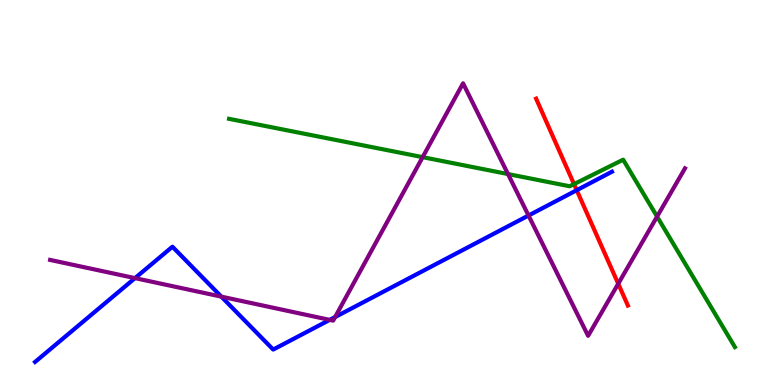[{'lines': ['blue', 'red'], 'intersections': [{'x': 7.44, 'y': 5.06}]}, {'lines': ['green', 'red'], 'intersections': [{'x': 7.41, 'y': 5.22}]}, {'lines': ['purple', 'red'], 'intersections': [{'x': 7.98, 'y': 2.63}]}, {'lines': ['blue', 'green'], 'intersections': []}, {'lines': ['blue', 'purple'], 'intersections': [{'x': 1.74, 'y': 2.78}, {'x': 2.86, 'y': 2.3}, {'x': 4.25, 'y': 1.69}, {'x': 4.32, 'y': 1.77}, {'x': 6.82, 'y': 4.4}]}, {'lines': ['green', 'purple'], 'intersections': [{'x': 5.45, 'y': 5.92}, {'x': 6.55, 'y': 5.48}, {'x': 8.48, 'y': 4.37}]}]